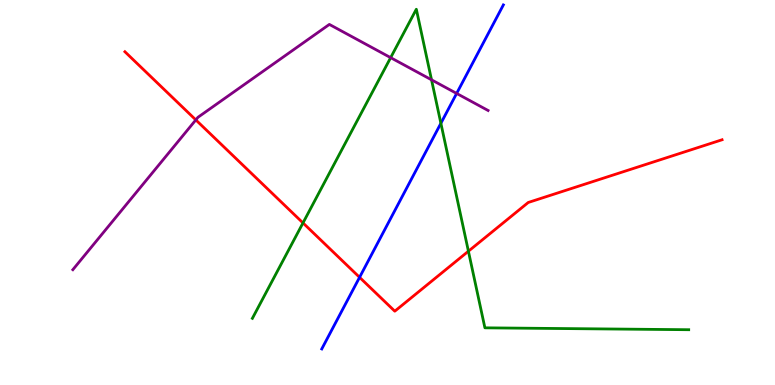[{'lines': ['blue', 'red'], 'intersections': [{'x': 4.64, 'y': 2.8}]}, {'lines': ['green', 'red'], 'intersections': [{'x': 3.91, 'y': 4.21}, {'x': 6.04, 'y': 3.47}]}, {'lines': ['purple', 'red'], 'intersections': [{'x': 2.53, 'y': 6.89}]}, {'lines': ['blue', 'green'], 'intersections': [{'x': 5.69, 'y': 6.8}]}, {'lines': ['blue', 'purple'], 'intersections': [{'x': 5.89, 'y': 7.57}]}, {'lines': ['green', 'purple'], 'intersections': [{'x': 5.04, 'y': 8.5}, {'x': 5.57, 'y': 7.93}]}]